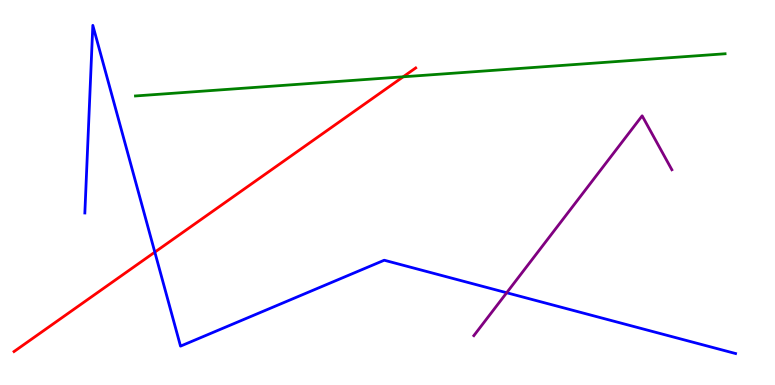[{'lines': ['blue', 'red'], 'intersections': [{'x': 2.0, 'y': 3.45}]}, {'lines': ['green', 'red'], 'intersections': [{'x': 5.2, 'y': 8.01}]}, {'lines': ['purple', 'red'], 'intersections': []}, {'lines': ['blue', 'green'], 'intersections': []}, {'lines': ['blue', 'purple'], 'intersections': [{'x': 6.54, 'y': 2.4}]}, {'lines': ['green', 'purple'], 'intersections': []}]